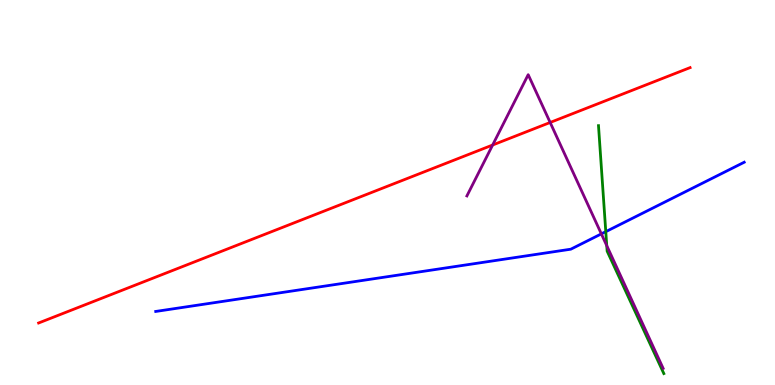[{'lines': ['blue', 'red'], 'intersections': []}, {'lines': ['green', 'red'], 'intersections': []}, {'lines': ['purple', 'red'], 'intersections': [{'x': 6.36, 'y': 6.23}, {'x': 7.1, 'y': 6.82}]}, {'lines': ['blue', 'green'], 'intersections': [{'x': 7.82, 'y': 3.98}]}, {'lines': ['blue', 'purple'], 'intersections': [{'x': 7.76, 'y': 3.93}]}, {'lines': ['green', 'purple'], 'intersections': [{'x': 7.83, 'y': 3.62}]}]